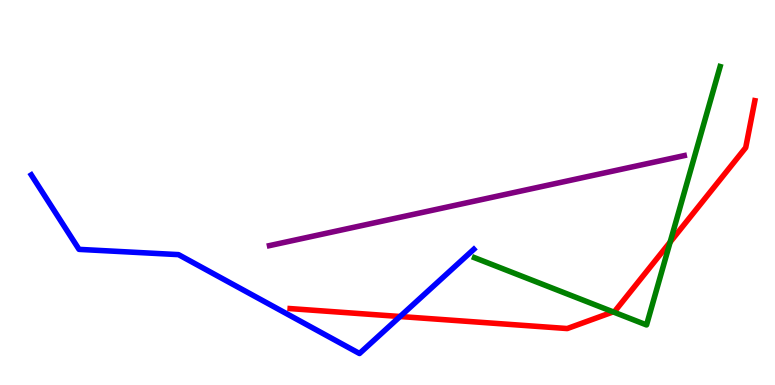[{'lines': ['blue', 'red'], 'intersections': [{'x': 5.16, 'y': 1.78}]}, {'lines': ['green', 'red'], 'intersections': [{'x': 7.91, 'y': 1.9}, {'x': 8.65, 'y': 3.71}]}, {'lines': ['purple', 'red'], 'intersections': []}, {'lines': ['blue', 'green'], 'intersections': []}, {'lines': ['blue', 'purple'], 'intersections': []}, {'lines': ['green', 'purple'], 'intersections': []}]